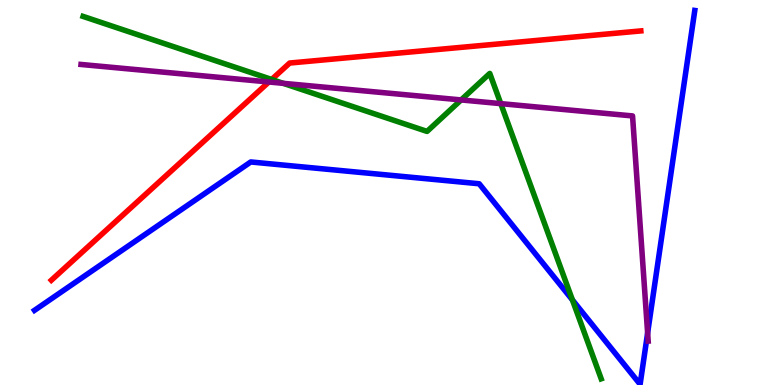[{'lines': ['blue', 'red'], 'intersections': []}, {'lines': ['green', 'red'], 'intersections': [{'x': 3.51, 'y': 7.94}]}, {'lines': ['purple', 'red'], 'intersections': [{'x': 3.47, 'y': 7.87}]}, {'lines': ['blue', 'green'], 'intersections': [{'x': 7.39, 'y': 2.21}]}, {'lines': ['blue', 'purple'], 'intersections': [{'x': 8.36, 'y': 1.35}]}, {'lines': ['green', 'purple'], 'intersections': [{'x': 3.65, 'y': 7.84}, {'x': 5.95, 'y': 7.4}, {'x': 6.46, 'y': 7.31}]}]